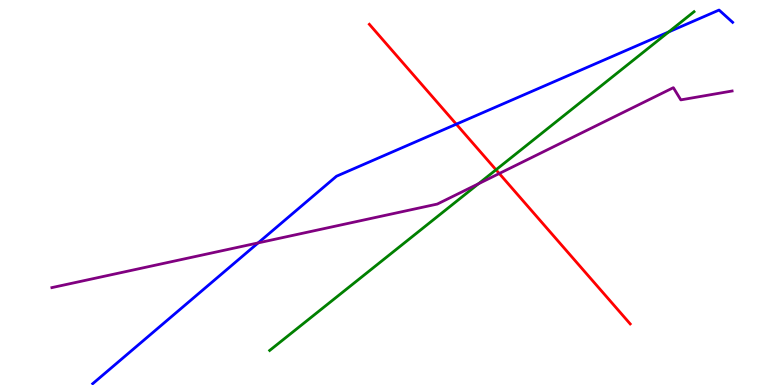[{'lines': ['blue', 'red'], 'intersections': [{'x': 5.89, 'y': 6.77}]}, {'lines': ['green', 'red'], 'intersections': [{'x': 6.4, 'y': 5.59}]}, {'lines': ['purple', 'red'], 'intersections': [{'x': 6.44, 'y': 5.49}]}, {'lines': ['blue', 'green'], 'intersections': [{'x': 8.63, 'y': 9.17}]}, {'lines': ['blue', 'purple'], 'intersections': [{'x': 3.33, 'y': 3.69}]}, {'lines': ['green', 'purple'], 'intersections': [{'x': 6.17, 'y': 5.23}]}]